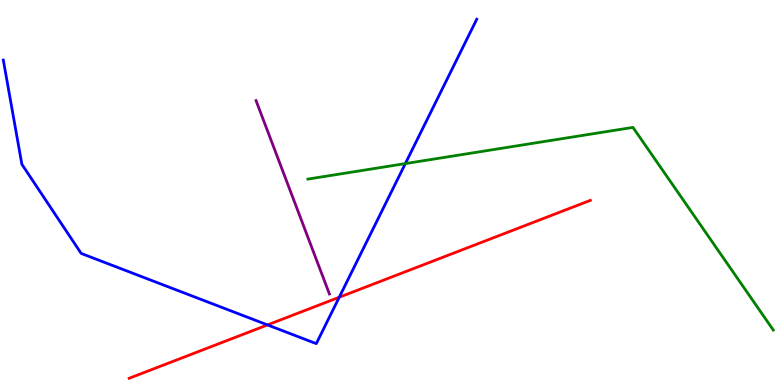[{'lines': ['blue', 'red'], 'intersections': [{'x': 3.45, 'y': 1.56}, {'x': 4.38, 'y': 2.28}]}, {'lines': ['green', 'red'], 'intersections': []}, {'lines': ['purple', 'red'], 'intersections': []}, {'lines': ['blue', 'green'], 'intersections': [{'x': 5.23, 'y': 5.75}]}, {'lines': ['blue', 'purple'], 'intersections': []}, {'lines': ['green', 'purple'], 'intersections': []}]